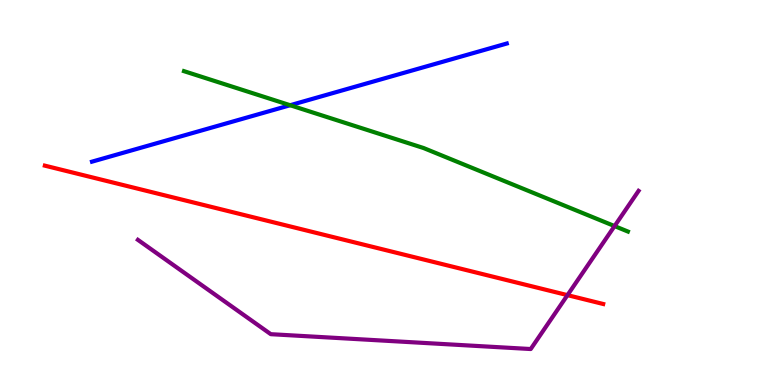[{'lines': ['blue', 'red'], 'intersections': []}, {'lines': ['green', 'red'], 'intersections': []}, {'lines': ['purple', 'red'], 'intersections': [{'x': 7.32, 'y': 2.33}]}, {'lines': ['blue', 'green'], 'intersections': [{'x': 3.74, 'y': 7.27}]}, {'lines': ['blue', 'purple'], 'intersections': []}, {'lines': ['green', 'purple'], 'intersections': [{'x': 7.93, 'y': 4.13}]}]